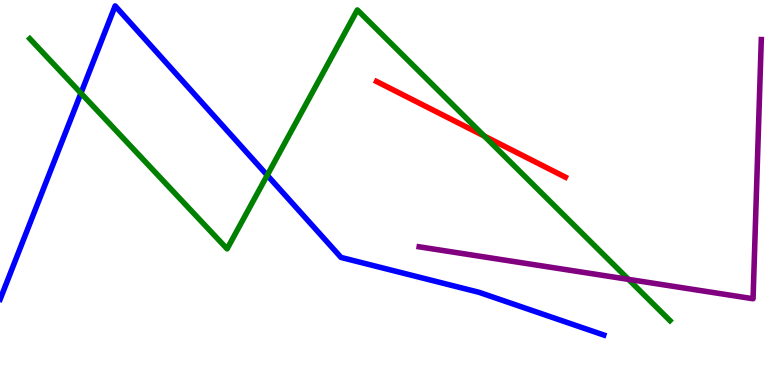[{'lines': ['blue', 'red'], 'intersections': []}, {'lines': ['green', 'red'], 'intersections': [{'x': 6.25, 'y': 6.47}]}, {'lines': ['purple', 'red'], 'intersections': []}, {'lines': ['blue', 'green'], 'intersections': [{'x': 1.04, 'y': 7.58}, {'x': 3.45, 'y': 5.45}]}, {'lines': ['blue', 'purple'], 'intersections': []}, {'lines': ['green', 'purple'], 'intersections': [{'x': 8.11, 'y': 2.74}]}]